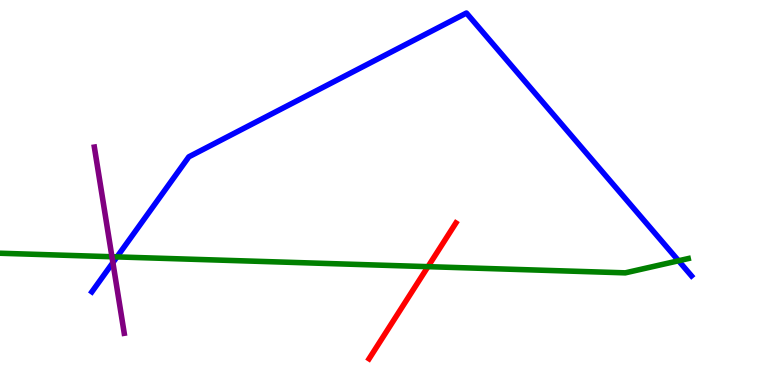[{'lines': ['blue', 'red'], 'intersections': []}, {'lines': ['green', 'red'], 'intersections': [{'x': 5.52, 'y': 3.07}]}, {'lines': ['purple', 'red'], 'intersections': []}, {'lines': ['blue', 'green'], 'intersections': [{'x': 1.51, 'y': 3.33}, {'x': 8.76, 'y': 3.23}]}, {'lines': ['blue', 'purple'], 'intersections': [{'x': 1.46, 'y': 3.18}]}, {'lines': ['green', 'purple'], 'intersections': [{'x': 1.44, 'y': 3.33}]}]